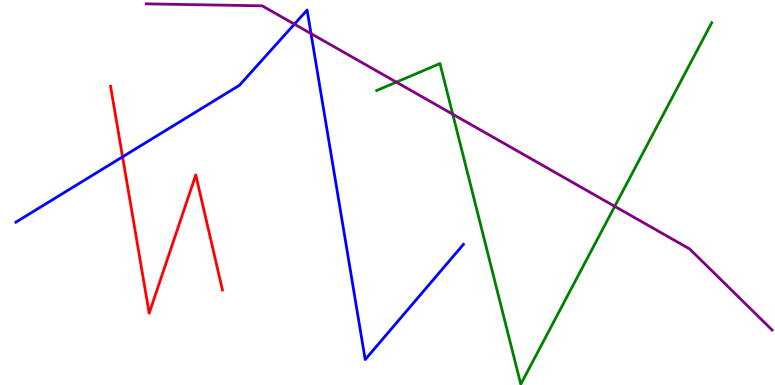[{'lines': ['blue', 'red'], 'intersections': [{'x': 1.58, 'y': 5.93}]}, {'lines': ['green', 'red'], 'intersections': []}, {'lines': ['purple', 'red'], 'intersections': []}, {'lines': ['blue', 'green'], 'intersections': []}, {'lines': ['blue', 'purple'], 'intersections': [{'x': 3.8, 'y': 9.37}, {'x': 4.01, 'y': 9.13}]}, {'lines': ['green', 'purple'], 'intersections': [{'x': 5.11, 'y': 7.87}, {'x': 5.84, 'y': 7.03}, {'x': 7.93, 'y': 4.64}]}]